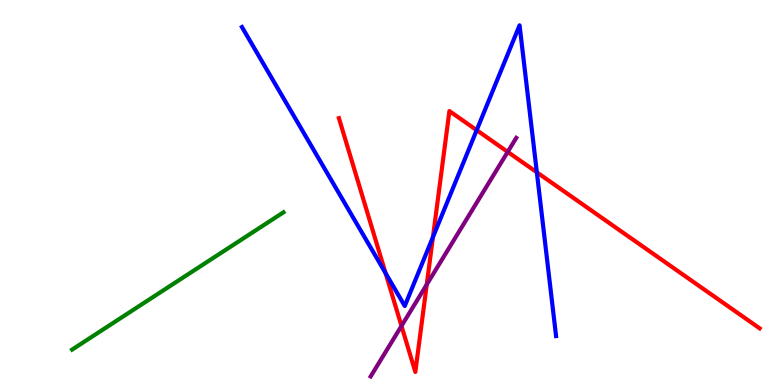[{'lines': ['blue', 'red'], 'intersections': [{'x': 4.98, 'y': 2.91}, {'x': 5.59, 'y': 3.84}, {'x': 6.15, 'y': 6.62}, {'x': 6.93, 'y': 5.52}]}, {'lines': ['green', 'red'], 'intersections': []}, {'lines': ['purple', 'red'], 'intersections': [{'x': 5.18, 'y': 1.53}, {'x': 5.51, 'y': 2.61}, {'x': 6.55, 'y': 6.05}]}, {'lines': ['blue', 'green'], 'intersections': []}, {'lines': ['blue', 'purple'], 'intersections': []}, {'lines': ['green', 'purple'], 'intersections': []}]